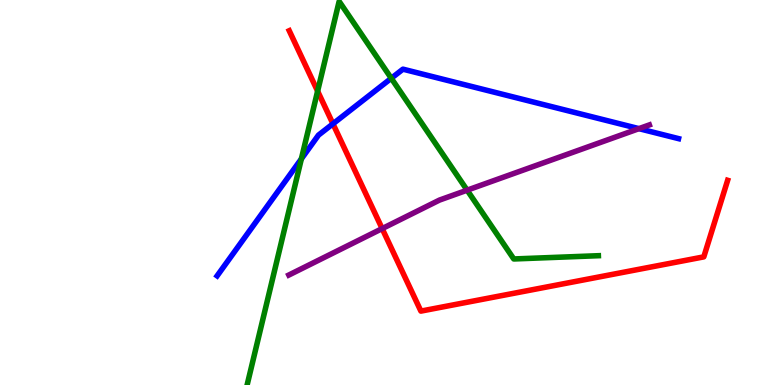[{'lines': ['blue', 'red'], 'intersections': [{'x': 4.3, 'y': 6.78}]}, {'lines': ['green', 'red'], 'intersections': [{'x': 4.1, 'y': 7.63}]}, {'lines': ['purple', 'red'], 'intersections': [{'x': 4.93, 'y': 4.06}]}, {'lines': ['blue', 'green'], 'intersections': [{'x': 3.89, 'y': 5.87}, {'x': 5.05, 'y': 7.97}]}, {'lines': ['blue', 'purple'], 'intersections': [{'x': 8.24, 'y': 6.66}]}, {'lines': ['green', 'purple'], 'intersections': [{'x': 6.03, 'y': 5.06}]}]